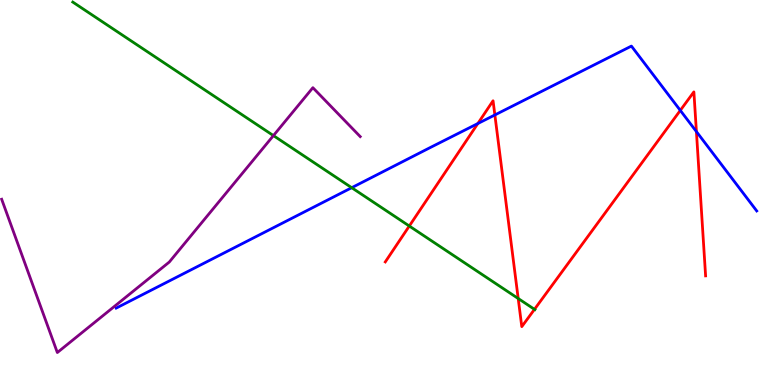[{'lines': ['blue', 'red'], 'intersections': [{'x': 6.17, 'y': 6.79}, {'x': 6.39, 'y': 7.01}, {'x': 8.78, 'y': 7.13}, {'x': 8.99, 'y': 6.58}]}, {'lines': ['green', 'red'], 'intersections': [{'x': 5.28, 'y': 4.13}, {'x': 6.69, 'y': 2.25}, {'x': 6.9, 'y': 1.97}]}, {'lines': ['purple', 'red'], 'intersections': []}, {'lines': ['blue', 'green'], 'intersections': [{'x': 4.54, 'y': 5.12}]}, {'lines': ['blue', 'purple'], 'intersections': []}, {'lines': ['green', 'purple'], 'intersections': [{'x': 3.53, 'y': 6.48}]}]